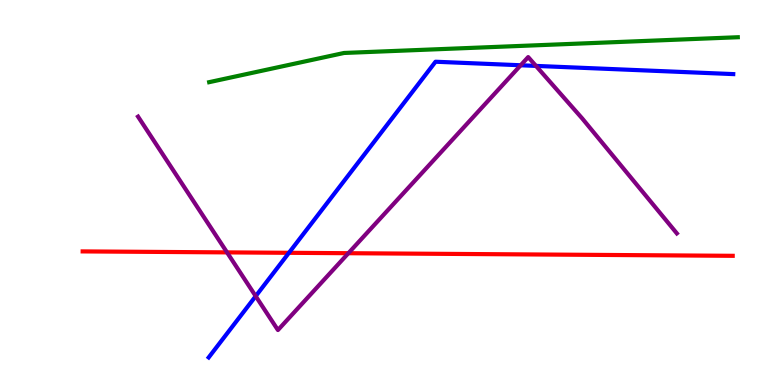[{'lines': ['blue', 'red'], 'intersections': [{'x': 3.73, 'y': 3.43}]}, {'lines': ['green', 'red'], 'intersections': []}, {'lines': ['purple', 'red'], 'intersections': [{'x': 2.93, 'y': 3.44}, {'x': 4.5, 'y': 3.42}]}, {'lines': ['blue', 'green'], 'intersections': []}, {'lines': ['blue', 'purple'], 'intersections': [{'x': 3.3, 'y': 2.31}, {'x': 6.72, 'y': 8.3}, {'x': 6.92, 'y': 8.29}]}, {'lines': ['green', 'purple'], 'intersections': []}]